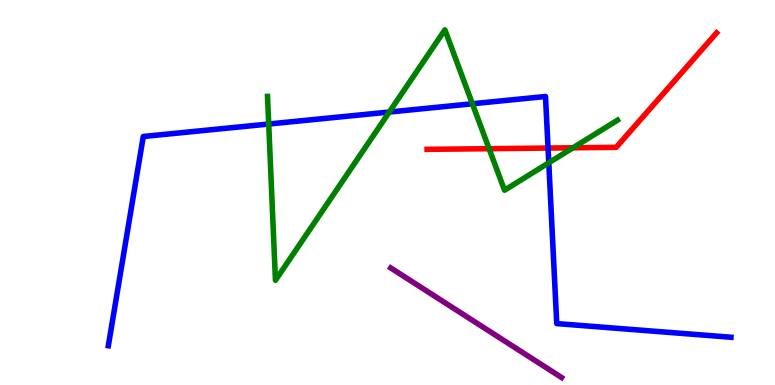[{'lines': ['blue', 'red'], 'intersections': [{'x': 7.07, 'y': 6.15}]}, {'lines': ['green', 'red'], 'intersections': [{'x': 6.31, 'y': 6.14}, {'x': 7.39, 'y': 6.16}]}, {'lines': ['purple', 'red'], 'intersections': []}, {'lines': ['blue', 'green'], 'intersections': [{'x': 3.47, 'y': 6.78}, {'x': 5.02, 'y': 7.09}, {'x': 6.1, 'y': 7.3}, {'x': 7.08, 'y': 5.77}]}, {'lines': ['blue', 'purple'], 'intersections': []}, {'lines': ['green', 'purple'], 'intersections': []}]